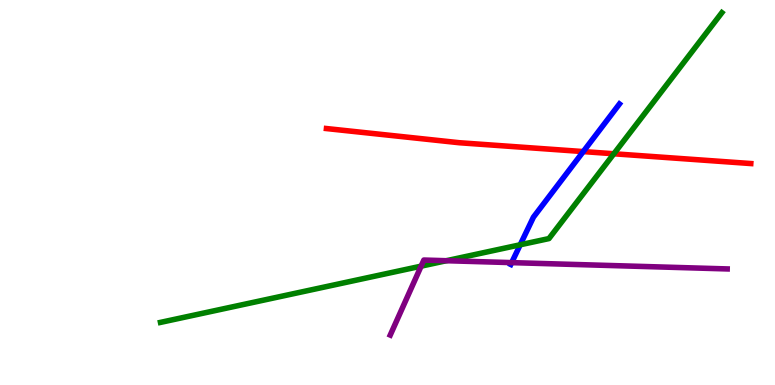[{'lines': ['blue', 'red'], 'intersections': [{'x': 7.53, 'y': 6.06}]}, {'lines': ['green', 'red'], 'intersections': [{'x': 7.92, 'y': 6.01}]}, {'lines': ['purple', 'red'], 'intersections': []}, {'lines': ['blue', 'green'], 'intersections': [{'x': 6.71, 'y': 3.64}]}, {'lines': ['blue', 'purple'], 'intersections': [{'x': 6.6, 'y': 3.18}]}, {'lines': ['green', 'purple'], 'intersections': [{'x': 5.43, 'y': 3.09}, {'x': 5.76, 'y': 3.23}]}]